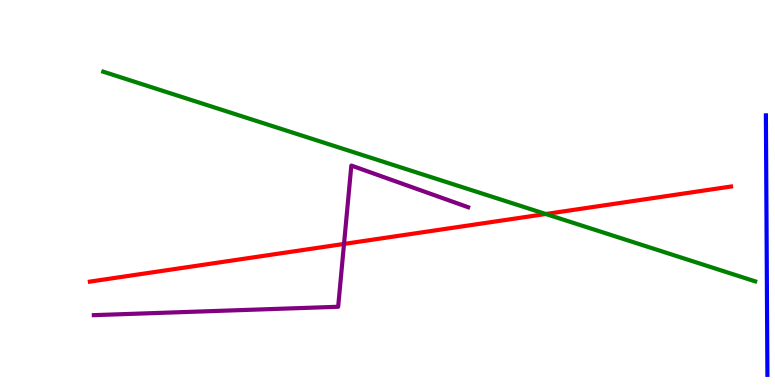[{'lines': ['blue', 'red'], 'intersections': []}, {'lines': ['green', 'red'], 'intersections': [{'x': 7.04, 'y': 4.44}]}, {'lines': ['purple', 'red'], 'intersections': [{'x': 4.44, 'y': 3.66}]}, {'lines': ['blue', 'green'], 'intersections': []}, {'lines': ['blue', 'purple'], 'intersections': []}, {'lines': ['green', 'purple'], 'intersections': []}]